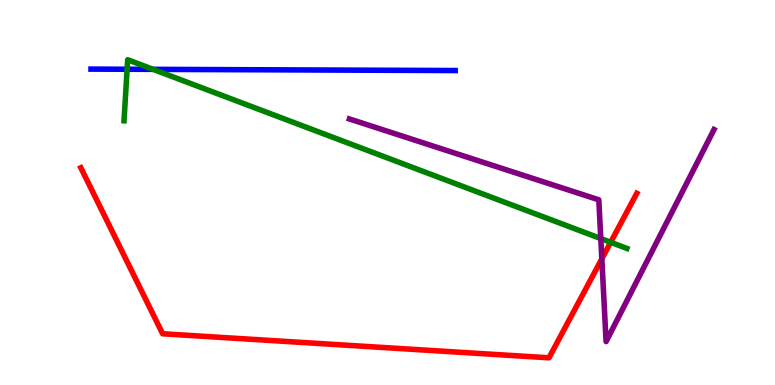[{'lines': ['blue', 'red'], 'intersections': []}, {'lines': ['green', 'red'], 'intersections': [{'x': 7.88, 'y': 3.71}]}, {'lines': ['purple', 'red'], 'intersections': [{'x': 7.77, 'y': 3.28}]}, {'lines': ['blue', 'green'], 'intersections': [{'x': 1.64, 'y': 8.2}, {'x': 1.98, 'y': 8.2}]}, {'lines': ['blue', 'purple'], 'intersections': []}, {'lines': ['green', 'purple'], 'intersections': [{'x': 7.75, 'y': 3.8}]}]